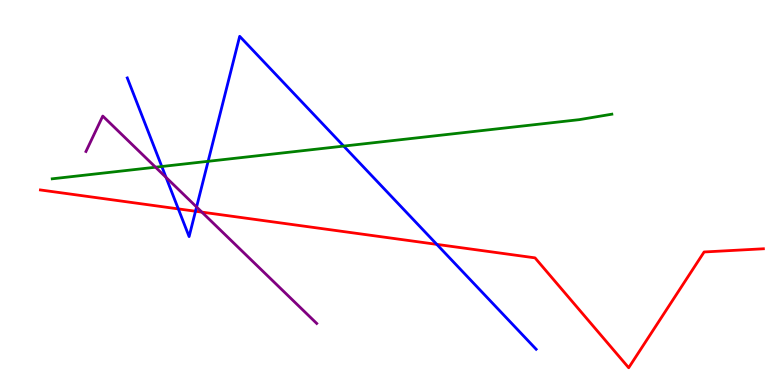[{'lines': ['blue', 'red'], 'intersections': [{'x': 2.3, 'y': 4.57}, {'x': 2.52, 'y': 4.51}, {'x': 5.64, 'y': 3.65}]}, {'lines': ['green', 'red'], 'intersections': []}, {'lines': ['purple', 'red'], 'intersections': [{'x': 2.6, 'y': 4.49}]}, {'lines': ['blue', 'green'], 'intersections': [{'x': 2.09, 'y': 5.68}, {'x': 2.69, 'y': 5.81}, {'x': 4.43, 'y': 6.21}]}, {'lines': ['blue', 'purple'], 'intersections': [{'x': 2.14, 'y': 5.39}, {'x': 2.54, 'y': 4.62}]}, {'lines': ['green', 'purple'], 'intersections': [{'x': 2.01, 'y': 5.66}]}]